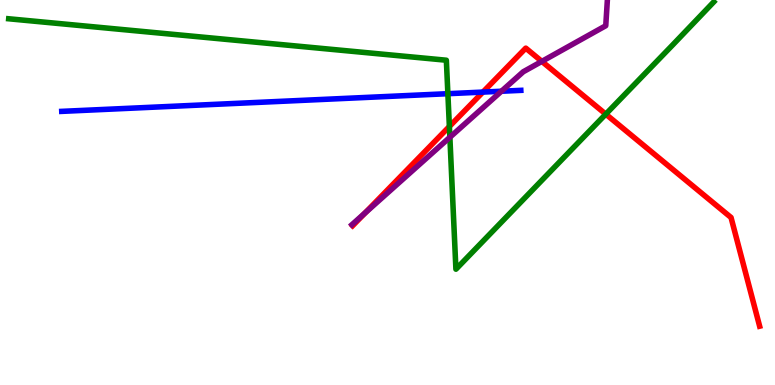[{'lines': ['blue', 'red'], 'intersections': [{'x': 6.23, 'y': 7.61}]}, {'lines': ['green', 'red'], 'intersections': [{'x': 5.8, 'y': 6.71}, {'x': 7.82, 'y': 7.04}]}, {'lines': ['purple', 'red'], 'intersections': [{'x': 4.71, 'y': 4.47}, {'x': 6.99, 'y': 8.41}]}, {'lines': ['blue', 'green'], 'intersections': [{'x': 5.78, 'y': 7.57}]}, {'lines': ['blue', 'purple'], 'intersections': [{'x': 6.47, 'y': 7.63}]}, {'lines': ['green', 'purple'], 'intersections': [{'x': 5.8, 'y': 6.43}]}]